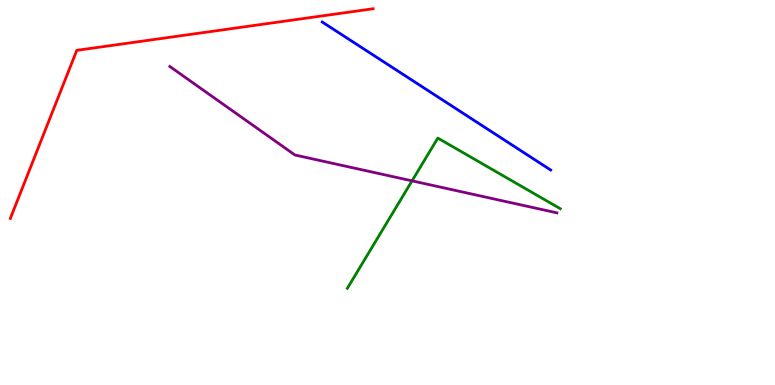[{'lines': ['blue', 'red'], 'intersections': []}, {'lines': ['green', 'red'], 'intersections': []}, {'lines': ['purple', 'red'], 'intersections': []}, {'lines': ['blue', 'green'], 'intersections': []}, {'lines': ['blue', 'purple'], 'intersections': []}, {'lines': ['green', 'purple'], 'intersections': [{'x': 5.32, 'y': 5.3}]}]